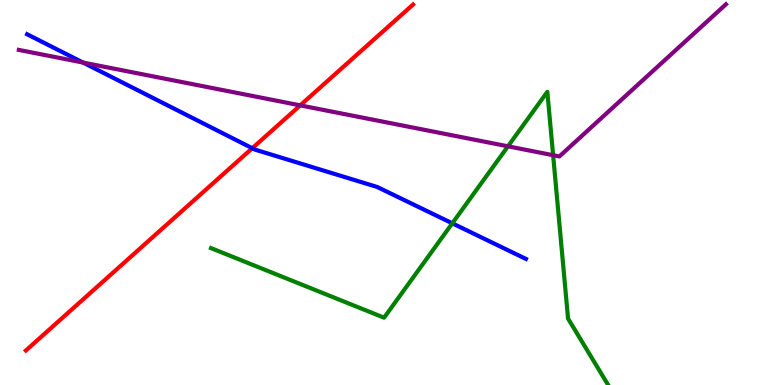[{'lines': ['blue', 'red'], 'intersections': [{'x': 3.26, 'y': 6.15}]}, {'lines': ['green', 'red'], 'intersections': []}, {'lines': ['purple', 'red'], 'intersections': [{'x': 3.87, 'y': 7.26}]}, {'lines': ['blue', 'green'], 'intersections': [{'x': 5.84, 'y': 4.2}]}, {'lines': ['blue', 'purple'], 'intersections': [{'x': 1.07, 'y': 8.38}]}, {'lines': ['green', 'purple'], 'intersections': [{'x': 6.55, 'y': 6.2}, {'x': 7.14, 'y': 5.97}]}]